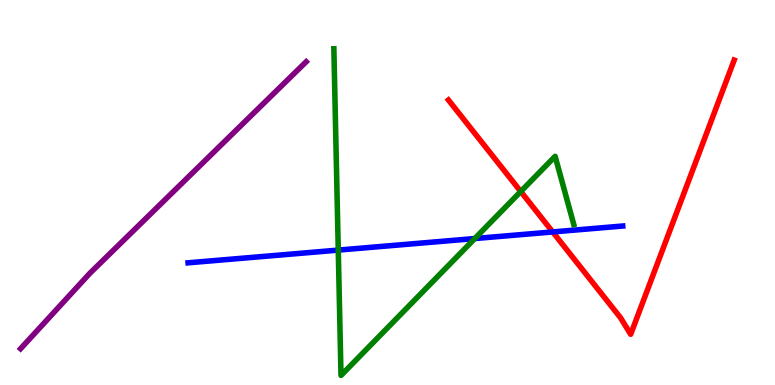[{'lines': ['blue', 'red'], 'intersections': [{'x': 7.13, 'y': 3.98}]}, {'lines': ['green', 'red'], 'intersections': [{'x': 6.72, 'y': 5.03}]}, {'lines': ['purple', 'red'], 'intersections': []}, {'lines': ['blue', 'green'], 'intersections': [{'x': 4.36, 'y': 3.5}, {'x': 6.13, 'y': 3.8}]}, {'lines': ['blue', 'purple'], 'intersections': []}, {'lines': ['green', 'purple'], 'intersections': []}]